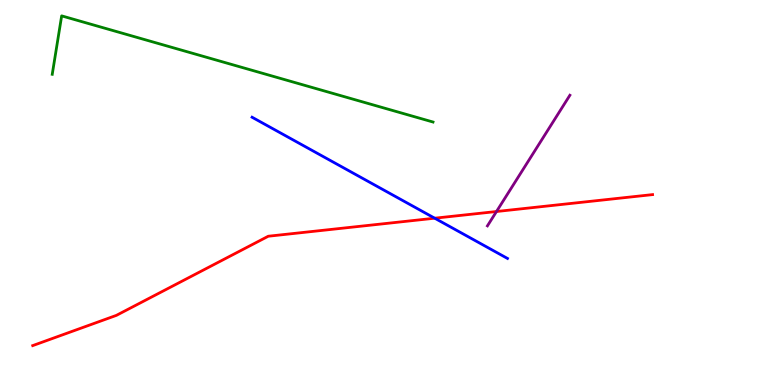[{'lines': ['blue', 'red'], 'intersections': [{'x': 5.61, 'y': 4.33}]}, {'lines': ['green', 'red'], 'intersections': []}, {'lines': ['purple', 'red'], 'intersections': [{'x': 6.41, 'y': 4.51}]}, {'lines': ['blue', 'green'], 'intersections': []}, {'lines': ['blue', 'purple'], 'intersections': []}, {'lines': ['green', 'purple'], 'intersections': []}]